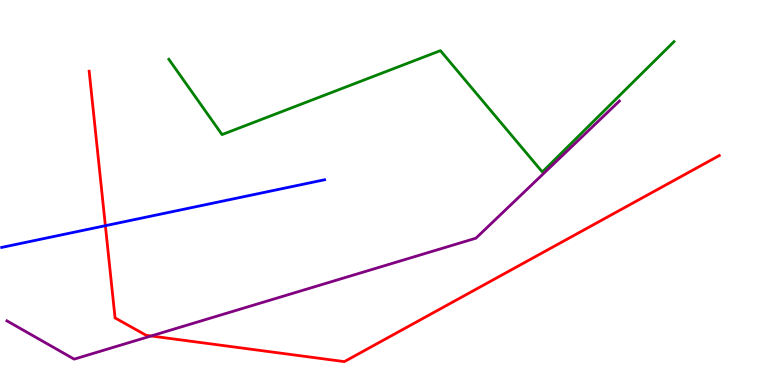[{'lines': ['blue', 'red'], 'intersections': [{'x': 1.36, 'y': 4.14}]}, {'lines': ['green', 'red'], 'intersections': []}, {'lines': ['purple', 'red'], 'intersections': [{'x': 1.95, 'y': 1.27}]}, {'lines': ['blue', 'green'], 'intersections': []}, {'lines': ['blue', 'purple'], 'intersections': []}, {'lines': ['green', 'purple'], 'intersections': []}]